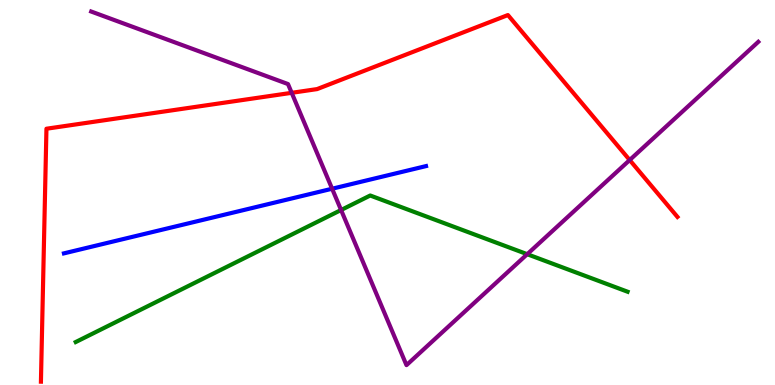[{'lines': ['blue', 'red'], 'intersections': []}, {'lines': ['green', 'red'], 'intersections': []}, {'lines': ['purple', 'red'], 'intersections': [{'x': 3.76, 'y': 7.59}, {'x': 8.12, 'y': 5.84}]}, {'lines': ['blue', 'green'], 'intersections': []}, {'lines': ['blue', 'purple'], 'intersections': [{'x': 4.29, 'y': 5.1}]}, {'lines': ['green', 'purple'], 'intersections': [{'x': 4.4, 'y': 4.55}, {'x': 6.8, 'y': 3.4}]}]